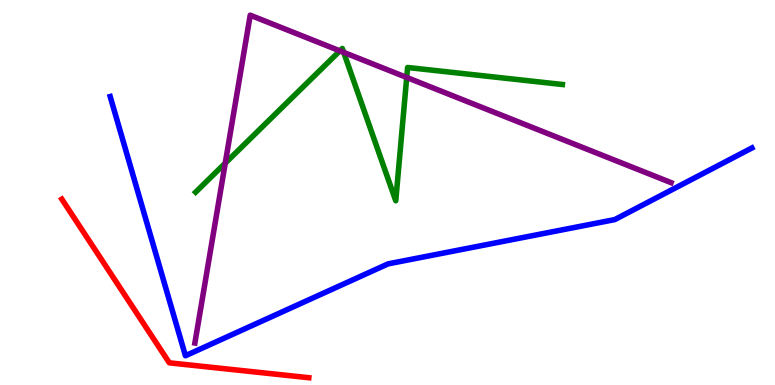[{'lines': ['blue', 'red'], 'intersections': []}, {'lines': ['green', 'red'], 'intersections': []}, {'lines': ['purple', 'red'], 'intersections': []}, {'lines': ['blue', 'green'], 'intersections': []}, {'lines': ['blue', 'purple'], 'intersections': []}, {'lines': ['green', 'purple'], 'intersections': [{'x': 2.91, 'y': 5.76}, {'x': 4.39, 'y': 8.68}, {'x': 4.43, 'y': 8.64}, {'x': 5.25, 'y': 7.99}]}]